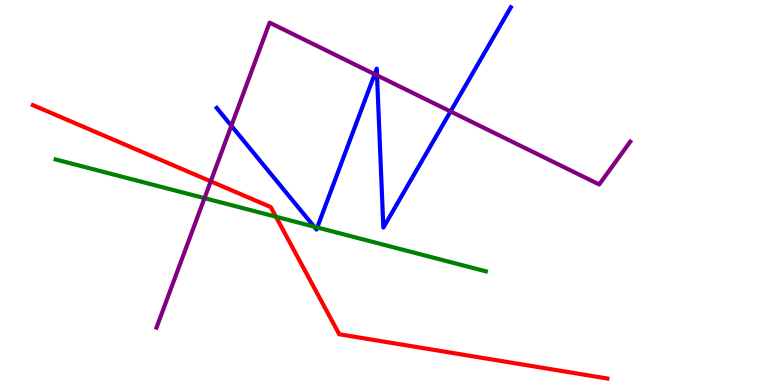[{'lines': ['blue', 'red'], 'intersections': []}, {'lines': ['green', 'red'], 'intersections': [{'x': 3.56, 'y': 4.37}]}, {'lines': ['purple', 'red'], 'intersections': [{'x': 2.72, 'y': 5.29}]}, {'lines': ['blue', 'green'], 'intersections': [{'x': 4.05, 'y': 4.11}, {'x': 4.09, 'y': 4.09}]}, {'lines': ['blue', 'purple'], 'intersections': [{'x': 2.99, 'y': 6.73}, {'x': 4.83, 'y': 8.07}, {'x': 4.86, 'y': 8.04}, {'x': 5.81, 'y': 7.1}]}, {'lines': ['green', 'purple'], 'intersections': [{'x': 2.64, 'y': 4.85}]}]